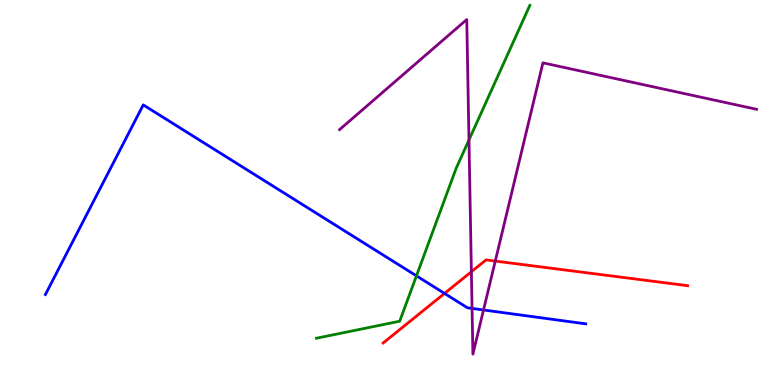[{'lines': ['blue', 'red'], 'intersections': [{'x': 5.74, 'y': 2.38}]}, {'lines': ['green', 'red'], 'intersections': []}, {'lines': ['purple', 'red'], 'intersections': [{'x': 6.08, 'y': 2.94}, {'x': 6.39, 'y': 3.22}]}, {'lines': ['blue', 'green'], 'intersections': [{'x': 5.37, 'y': 2.84}]}, {'lines': ['blue', 'purple'], 'intersections': [{'x': 6.09, 'y': 1.99}, {'x': 6.24, 'y': 1.95}]}, {'lines': ['green', 'purple'], 'intersections': [{'x': 6.05, 'y': 6.37}]}]